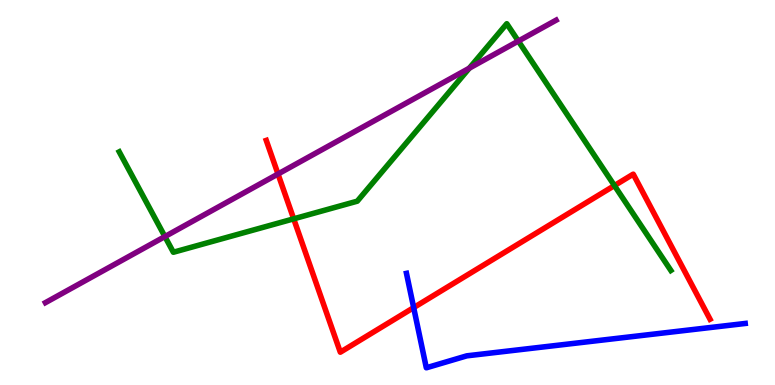[{'lines': ['blue', 'red'], 'intersections': [{'x': 5.34, 'y': 2.01}]}, {'lines': ['green', 'red'], 'intersections': [{'x': 3.79, 'y': 4.32}, {'x': 7.93, 'y': 5.18}]}, {'lines': ['purple', 'red'], 'intersections': [{'x': 3.59, 'y': 5.48}]}, {'lines': ['blue', 'green'], 'intersections': []}, {'lines': ['blue', 'purple'], 'intersections': []}, {'lines': ['green', 'purple'], 'intersections': [{'x': 2.13, 'y': 3.86}, {'x': 6.06, 'y': 8.23}, {'x': 6.69, 'y': 8.93}]}]